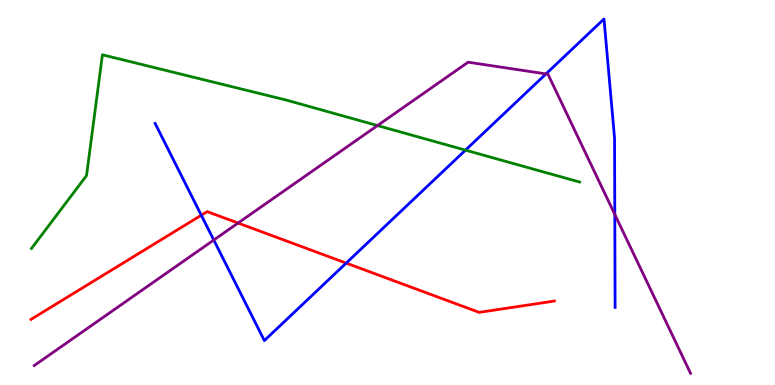[{'lines': ['blue', 'red'], 'intersections': [{'x': 2.6, 'y': 4.41}, {'x': 4.47, 'y': 3.17}]}, {'lines': ['green', 'red'], 'intersections': []}, {'lines': ['purple', 'red'], 'intersections': [{'x': 3.07, 'y': 4.21}]}, {'lines': ['blue', 'green'], 'intersections': [{'x': 6.01, 'y': 6.1}]}, {'lines': ['blue', 'purple'], 'intersections': [{'x': 2.76, 'y': 3.77}, {'x': 7.05, 'y': 8.08}, {'x': 7.93, 'y': 4.43}]}, {'lines': ['green', 'purple'], 'intersections': [{'x': 4.87, 'y': 6.74}]}]